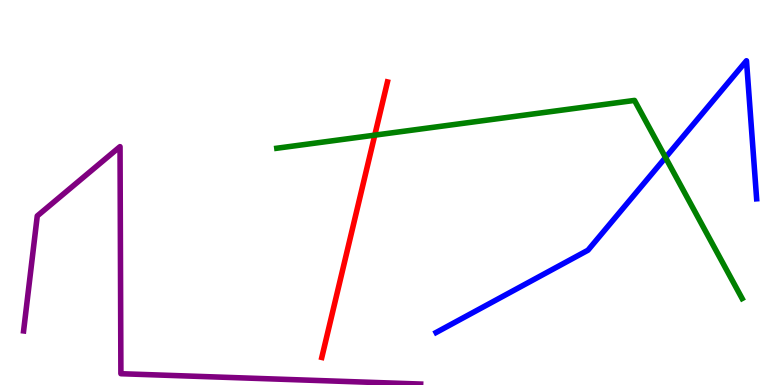[{'lines': ['blue', 'red'], 'intersections': []}, {'lines': ['green', 'red'], 'intersections': [{'x': 4.84, 'y': 6.49}]}, {'lines': ['purple', 'red'], 'intersections': []}, {'lines': ['blue', 'green'], 'intersections': [{'x': 8.59, 'y': 5.91}]}, {'lines': ['blue', 'purple'], 'intersections': []}, {'lines': ['green', 'purple'], 'intersections': []}]